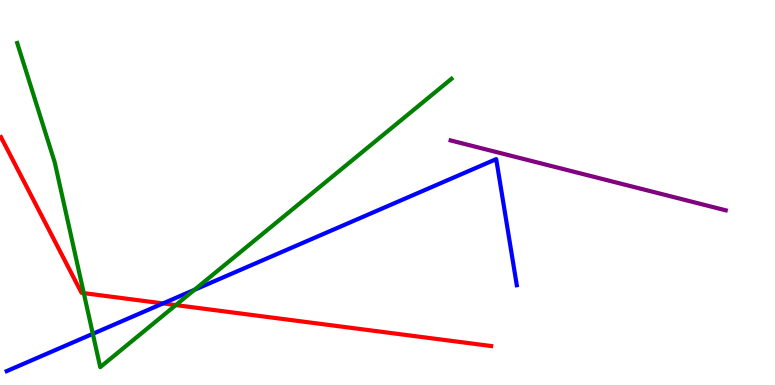[{'lines': ['blue', 'red'], 'intersections': [{'x': 2.1, 'y': 2.12}]}, {'lines': ['green', 'red'], 'intersections': [{'x': 1.08, 'y': 2.39}, {'x': 2.27, 'y': 2.08}]}, {'lines': ['purple', 'red'], 'intersections': []}, {'lines': ['blue', 'green'], 'intersections': [{'x': 1.2, 'y': 1.33}, {'x': 2.51, 'y': 2.47}]}, {'lines': ['blue', 'purple'], 'intersections': []}, {'lines': ['green', 'purple'], 'intersections': []}]